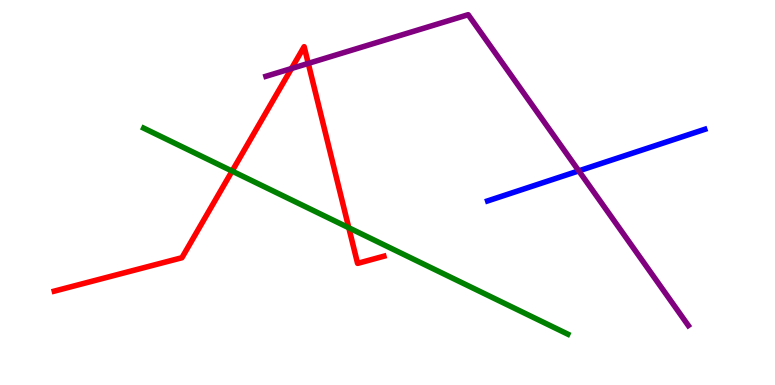[{'lines': ['blue', 'red'], 'intersections': []}, {'lines': ['green', 'red'], 'intersections': [{'x': 2.99, 'y': 5.56}, {'x': 4.5, 'y': 4.08}]}, {'lines': ['purple', 'red'], 'intersections': [{'x': 3.76, 'y': 8.22}, {'x': 3.98, 'y': 8.35}]}, {'lines': ['blue', 'green'], 'intersections': []}, {'lines': ['blue', 'purple'], 'intersections': [{'x': 7.47, 'y': 5.56}]}, {'lines': ['green', 'purple'], 'intersections': []}]